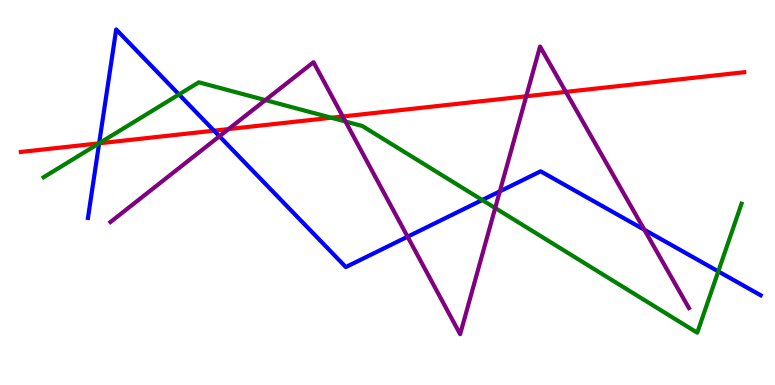[{'lines': ['blue', 'red'], 'intersections': [{'x': 1.28, 'y': 6.28}, {'x': 2.76, 'y': 6.61}]}, {'lines': ['green', 'red'], 'intersections': [{'x': 1.28, 'y': 6.28}, {'x': 4.28, 'y': 6.94}]}, {'lines': ['purple', 'red'], 'intersections': [{'x': 2.95, 'y': 6.65}, {'x': 4.42, 'y': 6.97}, {'x': 6.79, 'y': 7.5}, {'x': 7.3, 'y': 7.61}]}, {'lines': ['blue', 'green'], 'intersections': [{'x': 1.28, 'y': 6.28}, {'x': 2.31, 'y': 7.55}, {'x': 6.22, 'y': 4.8}, {'x': 9.27, 'y': 2.95}]}, {'lines': ['blue', 'purple'], 'intersections': [{'x': 2.83, 'y': 6.46}, {'x': 5.26, 'y': 3.85}, {'x': 6.45, 'y': 5.03}, {'x': 8.31, 'y': 4.03}]}, {'lines': ['green', 'purple'], 'intersections': [{'x': 3.42, 'y': 7.4}, {'x': 4.46, 'y': 6.84}, {'x': 6.39, 'y': 4.6}]}]